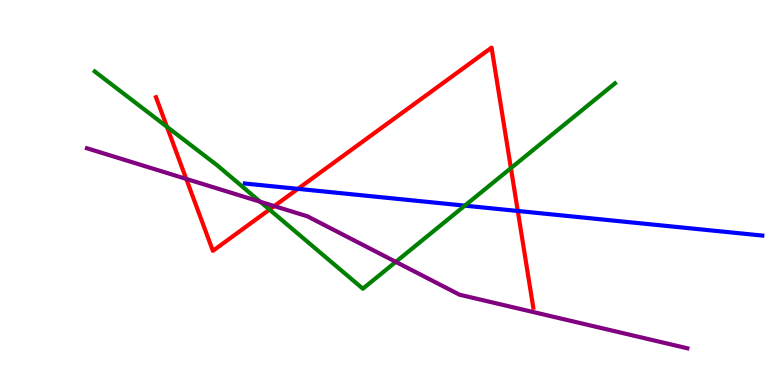[{'lines': ['blue', 'red'], 'intersections': [{'x': 3.84, 'y': 5.09}, {'x': 6.68, 'y': 4.52}]}, {'lines': ['green', 'red'], 'intersections': [{'x': 2.15, 'y': 6.71}, {'x': 3.48, 'y': 4.56}, {'x': 6.59, 'y': 5.63}]}, {'lines': ['purple', 'red'], 'intersections': [{'x': 2.4, 'y': 5.35}, {'x': 3.54, 'y': 4.65}]}, {'lines': ['blue', 'green'], 'intersections': [{'x': 6.0, 'y': 4.66}]}, {'lines': ['blue', 'purple'], 'intersections': []}, {'lines': ['green', 'purple'], 'intersections': [{'x': 3.36, 'y': 4.76}, {'x': 5.11, 'y': 3.2}]}]